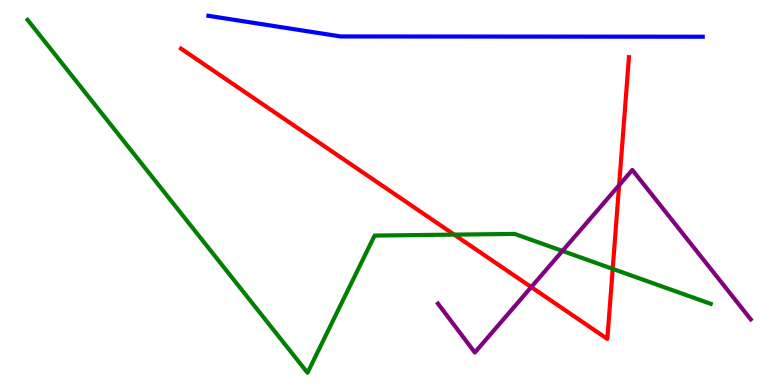[{'lines': ['blue', 'red'], 'intersections': []}, {'lines': ['green', 'red'], 'intersections': [{'x': 5.86, 'y': 3.91}, {'x': 7.91, 'y': 3.02}]}, {'lines': ['purple', 'red'], 'intersections': [{'x': 6.85, 'y': 2.54}, {'x': 7.99, 'y': 5.19}]}, {'lines': ['blue', 'green'], 'intersections': []}, {'lines': ['blue', 'purple'], 'intersections': []}, {'lines': ['green', 'purple'], 'intersections': [{'x': 7.26, 'y': 3.48}]}]